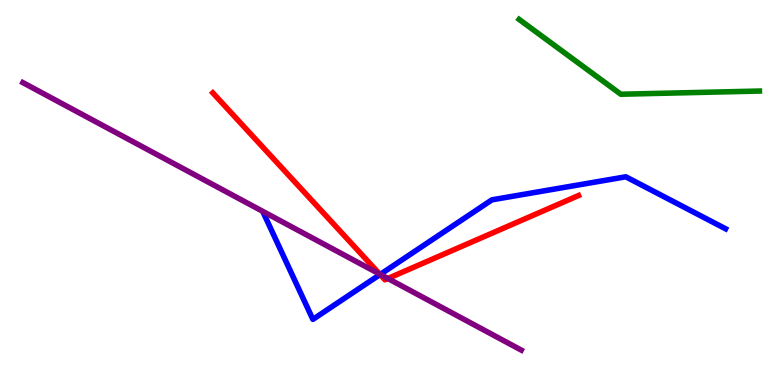[{'lines': ['blue', 'red'], 'intersections': [{'x': 4.9, 'y': 2.87}]}, {'lines': ['green', 'red'], 'intersections': []}, {'lines': ['purple', 'red'], 'intersections': [{'x': 4.9, 'y': 2.88}, {'x': 5.0, 'y': 2.77}]}, {'lines': ['blue', 'green'], 'intersections': []}, {'lines': ['blue', 'purple'], 'intersections': [{'x': 4.91, 'y': 2.87}]}, {'lines': ['green', 'purple'], 'intersections': []}]